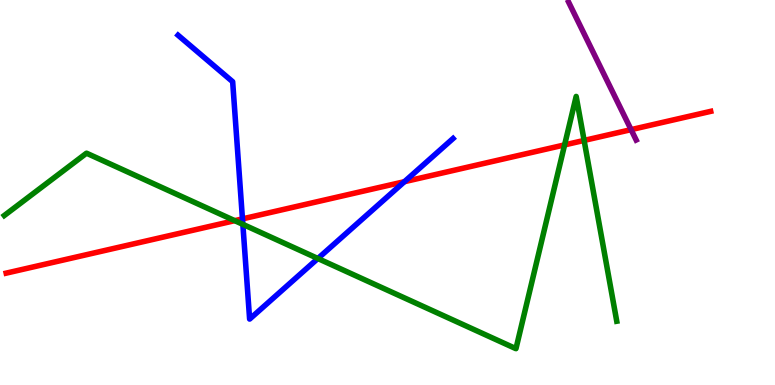[{'lines': ['blue', 'red'], 'intersections': [{'x': 3.13, 'y': 4.31}, {'x': 5.22, 'y': 5.28}]}, {'lines': ['green', 'red'], 'intersections': [{'x': 3.03, 'y': 4.27}, {'x': 7.29, 'y': 6.24}, {'x': 7.54, 'y': 6.35}]}, {'lines': ['purple', 'red'], 'intersections': [{'x': 8.14, 'y': 6.63}]}, {'lines': ['blue', 'green'], 'intersections': [{'x': 3.13, 'y': 4.17}, {'x': 4.1, 'y': 3.29}]}, {'lines': ['blue', 'purple'], 'intersections': []}, {'lines': ['green', 'purple'], 'intersections': []}]